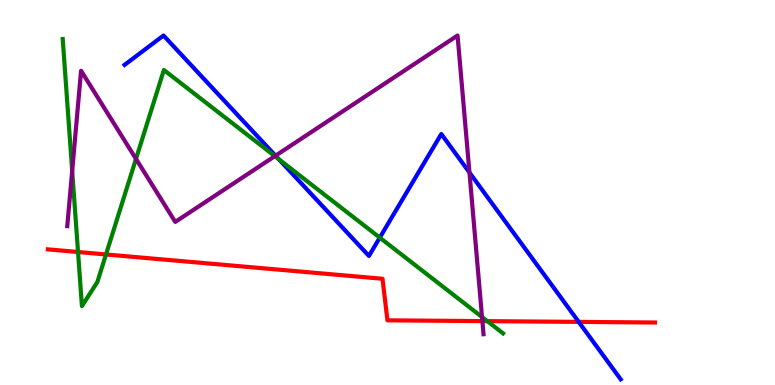[{'lines': ['blue', 'red'], 'intersections': [{'x': 7.47, 'y': 1.64}]}, {'lines': ['green', 'red'], 'intersections': [{'x': 1.01, 'y': 3.45}, {'x': 1.37, 'y': 3.39}, {'x': 6.29, 'y': 1.66}]}, {'lines': ['purple', 'red'], 'intersections': [{'x': 6.22, 'y': 1.66}]}, {'lines': ['blue', 'green'], 'intersections': [{'x': 3.6, 'y': 5.86}, {'x': 4.9, 'y': 3.83}]}, {'lines': ['blue', 'purple'], 'intersections': [{'x': 3.56, 'y': 5.96}, {'x': 6.06, 'y': 5.52}]}, {'lines': ['green', 'purple'], 'intersections': [{'x': 0.931, 'y': 5.56}, {'x': 1.75, 'y': 5.87}, {'x': 3.55, 'y': 5.94}, {'x': 6.22, 'y': 1.77}]}]